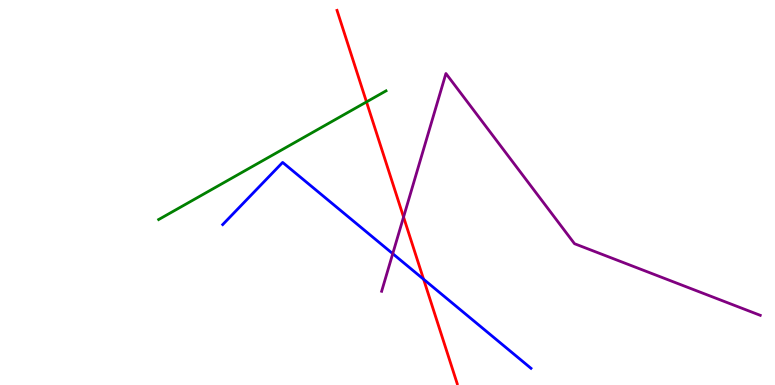[{'lines': ['blue', 'red'], 'intersections': [{'x': 5.47, 'y': 2.75}]}, {'lines': ['green', 'red'], 'intersections': [{'x': 4.73, 'y': 7.35}]}, {'lines': ['purple', 'red'], 'intersections': [{'x': 5.21, 'y': 4.36}]}, {'lines': ['blue', 'green'], 'intersections': []}, {'lines': ['blue', 'purple'], 'intersections': [{'x': 5.07, 'y': 3.41}]}, {'lines': ['green', 'purple'], 'intersections': []}]